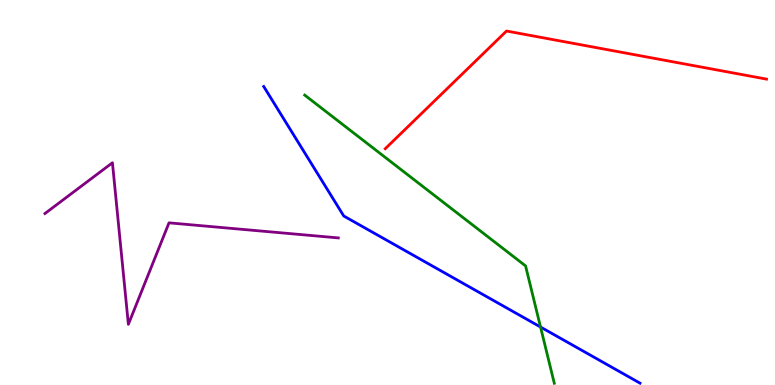[{'lines': ['blue', 'red'], 'intersections': []}, {'lines': ['green', 'red'], 'intersections': []}, {'lines': ['purple', 'red'], 'intersections': []}, {'lines': ['blue', 'green'], 'intersections': [{'x': 6.97, 'y': 1.51}]}, {'lines': ['blue', 'purple'], 'intersections': []}, {'lines': ['green', 'purple'], 'intersections': []}]